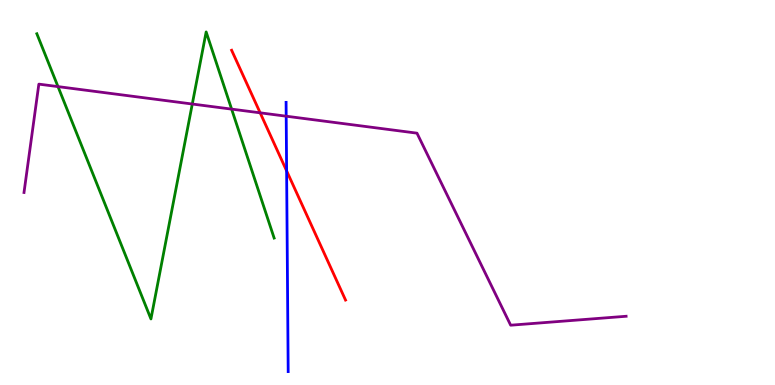[{'lines': ['blue', 'red'], 'intersections': [{'x': 3.7, 'y': 5.56}]}, {'lines': ['green', 'red'], 'intersections': []}, {'lines': ['purple', 'red'], 'intersections': [{'x': 3.36, 'y': 7.07}]}, {'lines': ['blue', 'green'], 'intersections': []}, {'lines': ['blue', 'purple'], 'intersections': [{'x': 3.69, 'y': 6.98}]}, {'lines': ['green', 'purple'], 'intersections': [{'x': 0.748, 'y': 7.75}, {'x': 2.48, 'y': 7.3}, {'x': 2.99, 'y': 7.17}]}]